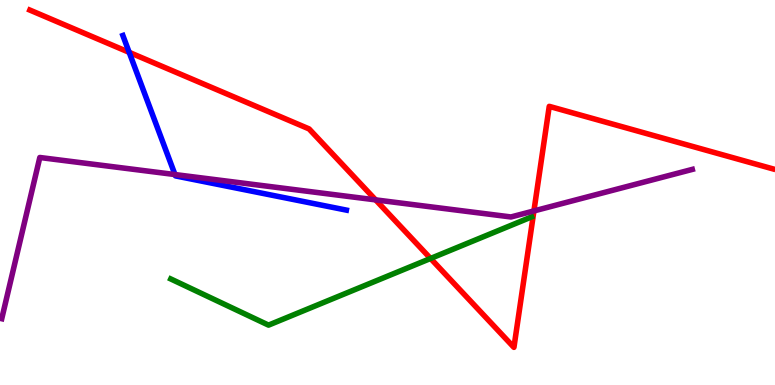[{'lines': ['blue', 'red'], 'intersections': [{'x': 1.67, 'y': 8.64}]}, {'lines': ['green', 'red'], 'intersections': [{'x': 5.56, 'y': 3.29}]}, {'lines': ['purple', 'red'], 'intersections': [{'x': 4.85, 'y': 4.81}, {'x': 6.89, 'y': 4.52}]}, {'lines': ['blue', 'green'], 'intersections': []}, {'lines': ['blue', 'purple'], 'intersections': [{'x': 2.26, 'y': 5.47}]}, {'lines': ['green', 'purple'], 'intersections': []}]